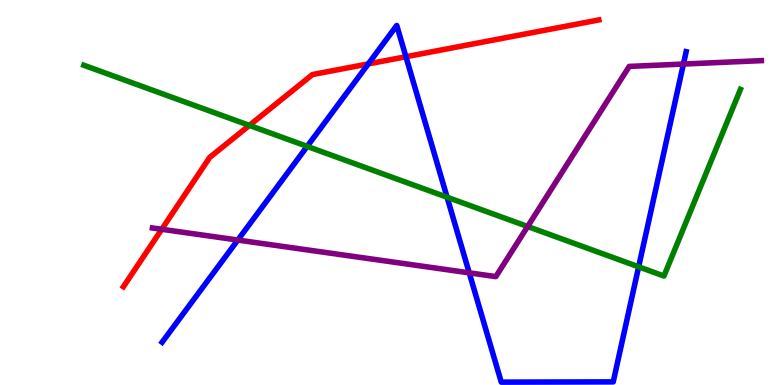[{'lines': ['blue', 'red'], 'intersections': [{'x': 4.75, 'y': 8.34}, {'x': 5.24, 'y': 8.53}]}, {'lines': ['green', 'red'], 'intersections': [{'x': 3.22, 'y': 6.74}]}, {'lines': ['purple', 'red'], 'intersections': [{'x': 2.09, 'y': 4.04}]}, {'lines': ['blue', 'green'], 'intersections': [{'x': 3.96, 'y': 6.2}, {'x': 5.77, 'y': 4.88}, {'x': 8.24, 'y': 3.07}]}, {'lines': ['blue', 'purple'], 'intersections': [{'x': 3.07, 'y': 3.76}, {'x': 6.05, 'y': 2.91}, {'x': 8.82, 'y': 8.34}]}, {'lines': ['green', 'purple'], 'intersections': [{'x': 6.81, 'y': 4.12}]}]